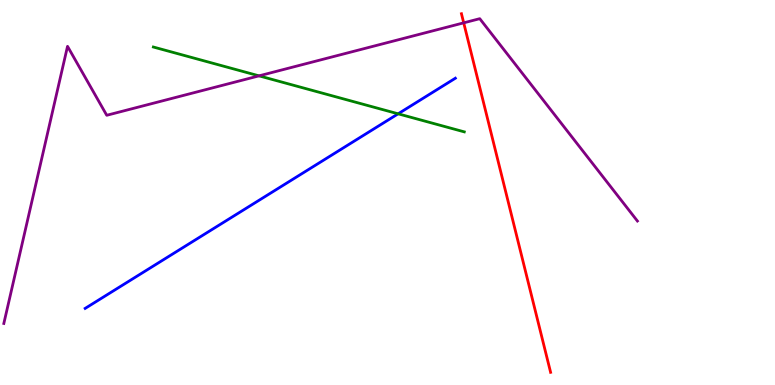[{'lines': ['blue', 'red'], 'intersections': []}, {'lines': ['green', 'red'], 'intersections': []}, {'lines': ['purple', 'red'], 'intersections': [{'x': 5.98, 'y': 9.41}]}, {'lines': ['blue', 'green'], 'intersections': [{'x': 5.14, 'y': 7.04}]}, {'lines': ['blue', 'purple'], 'intersections': []}, {'lines': ['green', 'purple'], 'intersections': [{'x': 3.34, 'y': 8.03}]}]